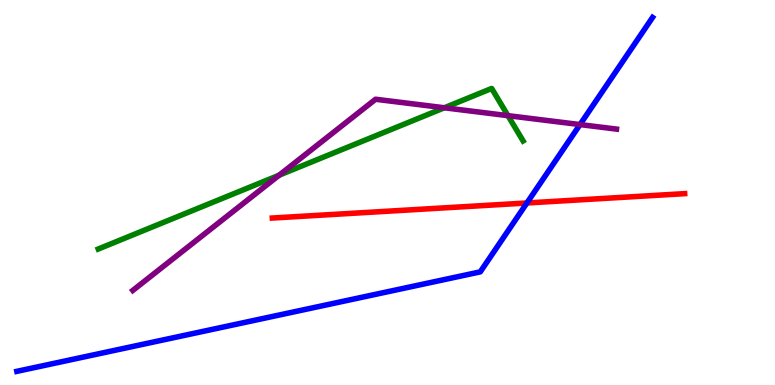[{'lines': ['blue', 'red'], 'intersections': [{'x': 6.8, 'y': 4.73}]}, {'lines': ['green', 'red'], 'intersections': []}, {'lines': ['purple', 'red'], 'intersections': []}, {'lines': ['blue', 'green'], 'intersections': []}, {'lines': ['blue', 'purple'], 'intersections': [{'x': 7.48, 'y': 6.76}]}, {'lines': ['green', 'purple'], 'intersections': [{'x': 3.6, 'y': 5.45}, {'x': 5.73, 'y': 7.2}, {'x': 6.55, 'y': 7.0}]}]